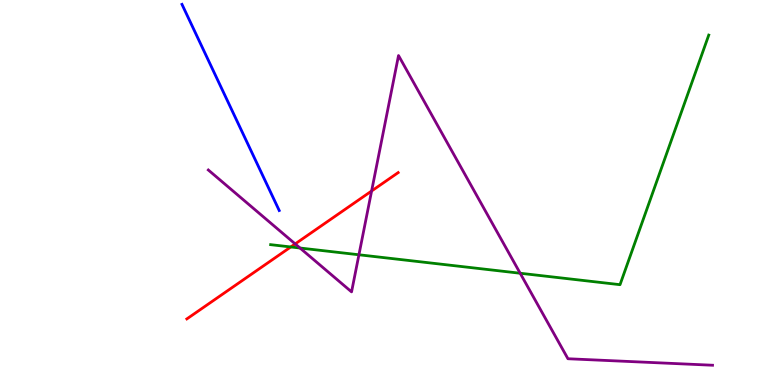[{'lines': ['blue', 'red'], 'intersections': []}, {'lines': ['green', 'red'], 'intersections': [{'x': 3.75, 'y': 3.59}]}, {'lines': ['purple', 'red'], 'intersections': [{'x': 3.81, 'y': 3.66}, {'x': 4.79, 'y': 5.04}]}, {'lines': ['blue', 'green'], 'intersections': []}, {'lines': ['blue', 'purple'], 'intersections': []}, {'lines': ['green', 'purple'], 'intersections': [{'x': 3.87, 'y': 3.56}, {'x': 4.63, 'y': 3.38}, {'x': 6.71, 'y': 2.9}]}]